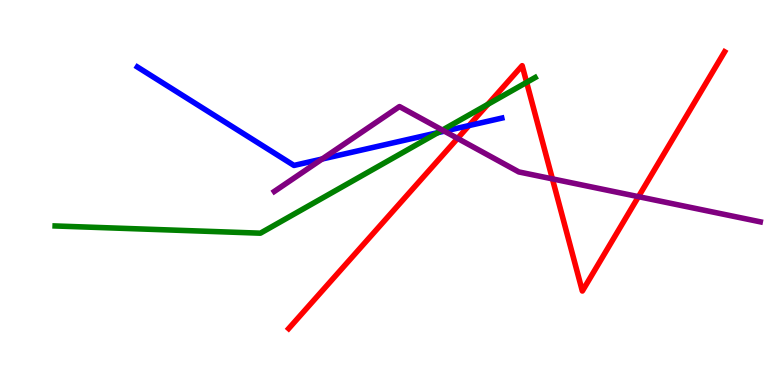[{'lines': ['blue', 'red'], 'intersections': [{'x': 6.05, 'y': 6.74}]}, {'lines': ['green', 'red'], 'intersections': [{'x': 6.29, 'y': 7.29}, {'x': 6.8, 'y': 7.86}]}, {'lines': ['purple', 'red'], 'intersections': [{'x': 5.9, 'y': 6.41}, {'x': 7.13, 'y': 5.35}, {'x': 8.24, 'y': 4.89}]}, {'lines': ['blue', 'green'], 'intersections': [{'x': 5.65, 'y': 6.55}]}, {'lines': ['blue', 'purple'], 'intersections': [{'x': 4.16, 'y': 5.87}, {'x': 5.73, 'y': 6.59}]}, {'lines': ['green', 'purple'], 'intersections': [{'x': 5.71, 'y': 6.62}]}]